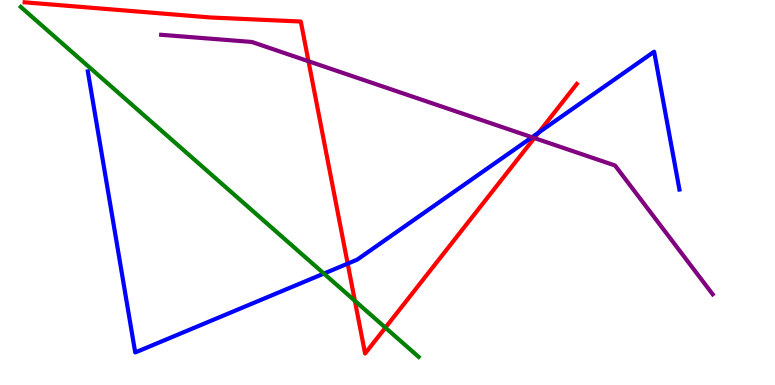[{'lines': ['blue', 'red'], 'intersections': [{'x': 4.49, 'y': 3.15}, {'x': 6.95, 'y': 6.56}]}, {'lines': ['green', 'red'], 'intersections': [{'x': 4.58, 'y': 2.19}, {'x': 4.97, 'y': 1.49}]}, {'lines': ['purple', 'red'], 'intersections': [{'x': 3.98, 'y': 8.41}, {'x': 6.89, 'y': 6.41}]}, {'lines': ['blue', 'green'], 'intersections': [{'x': 4.18, 'y': 2.89}]}, {'lines': ['blue', 'purple'], 'intersections': [{'x': 6.86, 'y': 6.44}]}, {'lines': ['green', 'purple'], 'intersections': []}]